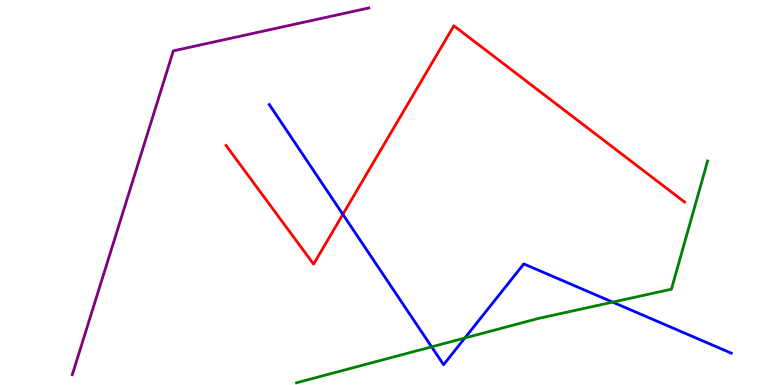[{'lines': ['blue', 'red'], 'intersections': [{'x': 4.42, 'y': 4.43}]}, {'lines': ['green', 'red'], 'intersections': []}, {'lines': ['purple', 'red'], 'intersections': []}, {'lines': ['blue', 'green'], 'intersections': [{'x': 5.57, 'y': 0.991}, {'x': 6.0, 'y': 1.22}, {'x': 7.91, 'y': 2.15}]}, {'lines': ['blue', 'purple'], 'intersections': []}, {'lines': ['green', 'purple'], 'intersections': []}]